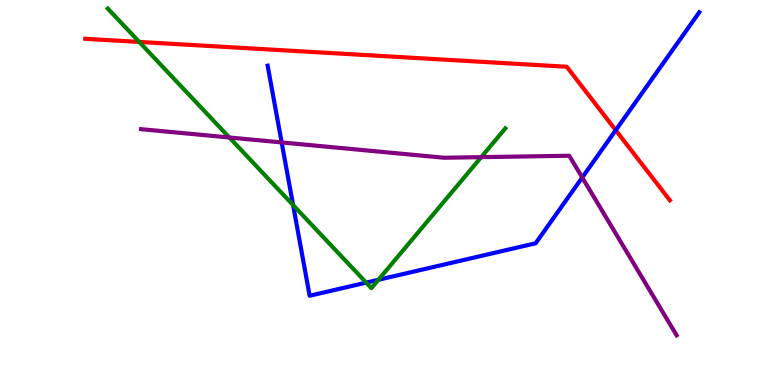[{'lines': ['blue', 'red'], 'intersections': [{'x': 7.94, 'y': 6.62}]}, {'lines': ['green', 'red'], 'intersections': [{'x': 1.8, 'y': 8.91}]}, {'lines': ['purple', 'red'], 'intersections': []}, {'lines': ['blue', 'green'], 'intersections': [{'x': 3.78, 'y': 4.67}, {'x': 4.73, 'y': 2.66}, {'x': 4.88, 'y': 2.73}]}, {'lines': ['blue', 'purple'], 'intersections': [{'x': 3.63, 'y': 6.3}, {'x': 7.51, 'y': 5.39}]}, {'lines': ['green', 'purple'], 'intersections': [{'x': 2.96, 'y': 6.43}, {'x': 6.21, 'y': 5.92}]}]